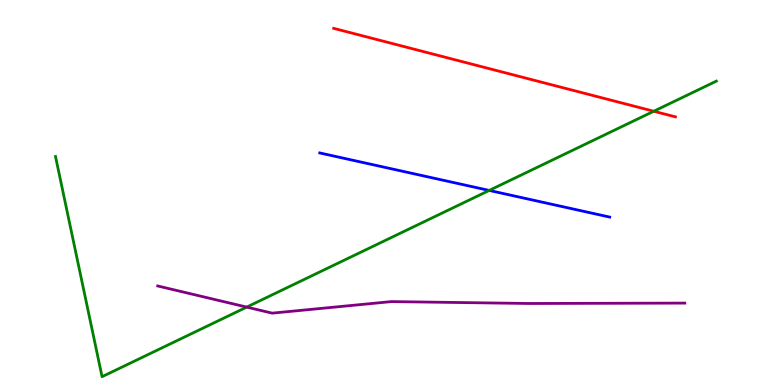[{'lines': ['blue', 'red'], 'intersections': []}, {'lines': ['green', 'red'], 'intersections': [{'x': 8.44, 'y': 7.11}]}, {'lines': ['purple', 'red'], 'intersections': []}, {'lines': ['blue', 'green'], 'intersections': [{'x': 6.31, 'y': 5.05}]}, {'lines': ['blue', 'purple'], 'intersections': []}, {'lines': ['green', 'purple'], 'intersections': [{'x': 3.18, 'y': 2.02}]}]